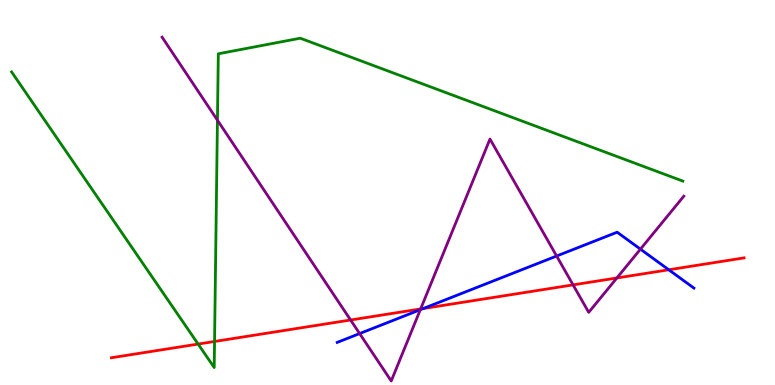[{'lines': ['blue', 'red'], 'intersections': [{'x': 5.46, 'y': 1.99}, {'x': 8.63, 'y': 2.99}]}, {'lines': ['green', 'red'], 'intersections': [{'x': 2.56, 'y': 1.06}, {'x': 2.77, 'y': 1.13}]}, {'lines': ['purple', 'red'], 'intersections': [{'x': 4.52, 'y': 1.69}, {'x': 5.43, 'y': 1.98}, {'x': 7.39, 'y': 2.6}, {'x': 7.96, 'y': 2.78}]}, {'lines': ['blue', 'green'], 'intersections': []}, {'lines': ['blue', 'purple'], 'intersections': [{'x': 4.64, 'y': 1.34}, {'x': 5.42, 'y': 1.96}, {'x': 7.18, 'y': 3.35}, {'x': 8.26, 'y': 3.53}]}, {'lines': ['green', 'purple'], 'intersections': [{'x': 2.81, 'y': 6.88}]}]